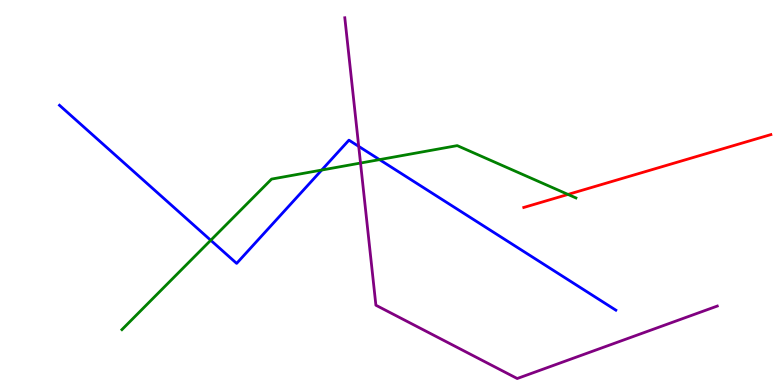[{'lines': ['blue', 'red'], 'intersections': []}, {'lines': ['green', 'red'], 'intersections': [{'x': 7.33, 'y': 4.95}]}, {'lines': ['purple', 'red'], 'intersections': []}, {'lines': ['blue', 'green'], 'intersections': [{'x': 2.72, 'y': 3.76}, {'x': 4.15, 'y': 5.58}, {'x': 4.9, 'y': 5.85}]}, {'lines': ['blue', 'purple'], 'intersections': [{'x': 4.63, 'y': 6.2}]}, {'lines': ['green', 'purple'], 'intersections': [{'x': 4.65, 'y': 5.76}]}]